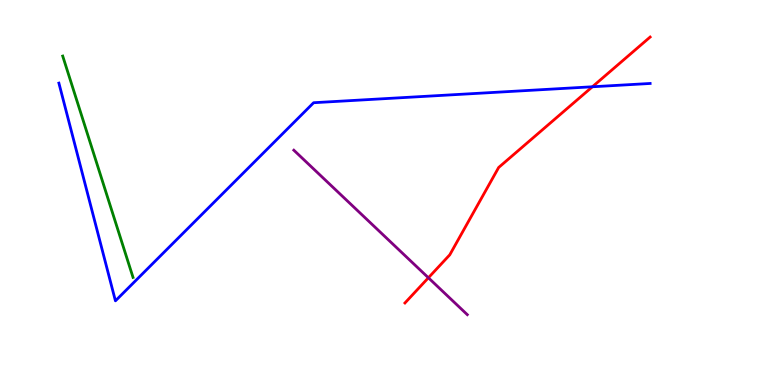[{'lines': ['blue', 'red'], 'intersections': [{'x': 7.64, 'y': 7.75}]}, {'lines': ['green', 'red'], 'intersections': []}, {'lines': ['purple', 'red'], 'intersections': [{'x': 5.53, 'y': 2.79}]}, {'lines': ['blue', 'green'], 'intersections': []}, {'lines': ['blue', 'purple'], 'intersections': []}, {'lines': ['green', 'purple'], 'intersections': []}]